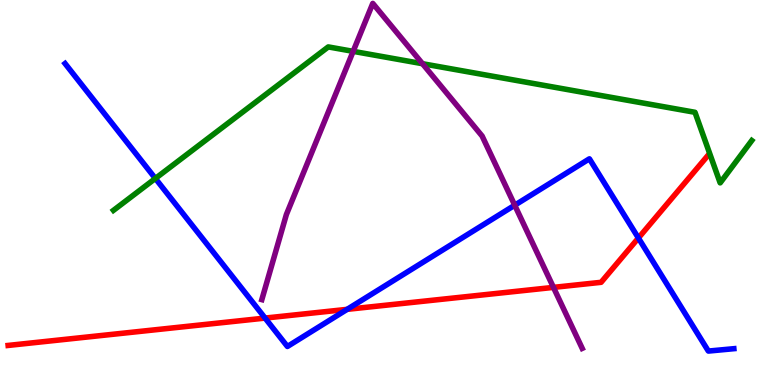[{'lines': ['blue', 'red'], 'intersections': [{'x': 3.42, 'y': 1.74}, {'x': 4.48, 'y': 1.97}, {'x': 8.24, 'y': 3.82}]}, {'lines': ['green', 'red'], 'intersections': []}, {'lines': ['purple', 'red'], 'intersections': [{'x': 7.14, 'y': 2.54}]}, {'lines': ['blue', 'green'], 'intersections': [{'x': 2.0, 'y': 5.36}]}, {'lines': ['blue', 'purple'], 'intersections': [{'x': 6.64, 'y': 4.67}]}, {'lines': ['green', 'purple'], 'intersections': [{'x': 4.56, 'y': 8.67}, {'x': 5.45, 'y': 8.35}]}]